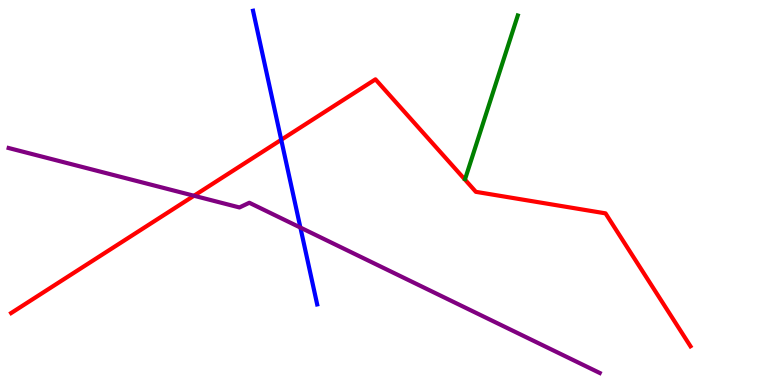[{'lines': ['blue', 'red'], 'intersections': [{'x': 3.63, 'y': 6.37}]}, {'lines': ['green', 'red'], 'intersections': []}, {'lines': ['purple', 'red'], 'intersections': [{'x': 2.5, 'y': 4.92}]}, {'lines': ['blue', 'green'], 'intersections': []}, {'lines': ['blue', 'purple'], 'intersections': [{'x': 3.88, 'y': 4.09}]}, {'lines': ['green', 'purple'], 'intersections': []}]